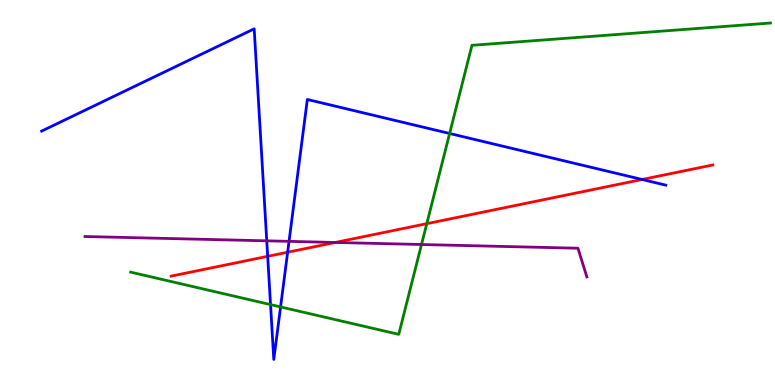[{'lines': ['blue', 'red'], 'intersections': [{'x': 3.45, 'y': 3.34}, {'x': 3.71, 'y': 3.45}, {'x': 8.29, 'y': 5.34}]}, {'lines': ['green', 'red'], 'intersections': [{'x': 5.51, 'y': 4.19}]}, {'lines': ['purple', 'red'], 'intersections': [{'x': 4.33, 'y': 3.7}]}, {'lines': ['blue', 'green'], 'intersections': [{'x': 3.49, 'y': 2.09}, {'x': 3.62, 'y': 2.03}, {'x': 5.8, 'y': 6.53}]}, {'lines': ['blue', 'purple'], 'intersections': [{'x': 3.44, 'y': 3.74}, {'x': 3.73, 'y': 3.73}]}, {'lines': ['green', 'purple'], 'intersections': [{'x': 5.44, 'y': 3.65}]}]